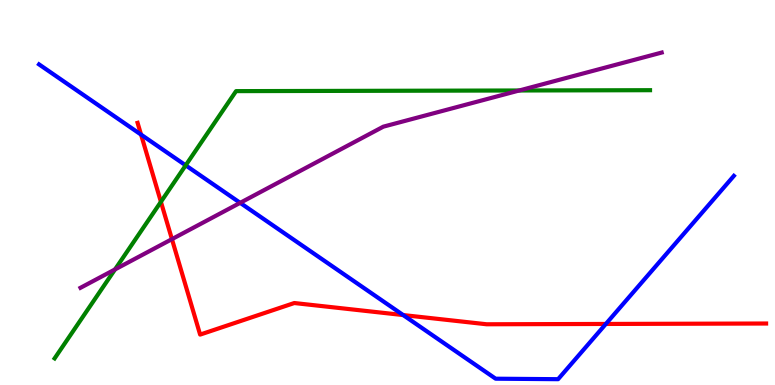[{'lines': ['blue', 'red'], 'intersections': [{'x': 1.82, 'y': 6.5}, {'x': 5.2, 'y': 1.82}, {'x': 7.82, 'y': 1.59}]}, {'lines': ['green', 'red'], 'intersections': [{'x': 2.08, 'y': 4.76}]}, {'lines': ['purple', 'red'], 'intersections': [{'x': 2.22, 'y': 3.79}]}, {'lines': ['blue', 'green'], 'intersections': [{'x': 2.4, 'y': 5.71}]}, {'lines': ['blue', 'purple'], 'intersections': [{'x': 3.1, 'y': 4.73}]}, {'lines': ['green', 'purple'], 'intersections': [{'x': 1.48, 'y': 3.0}, {'x': 6.7, 'y': 7.65}]}]